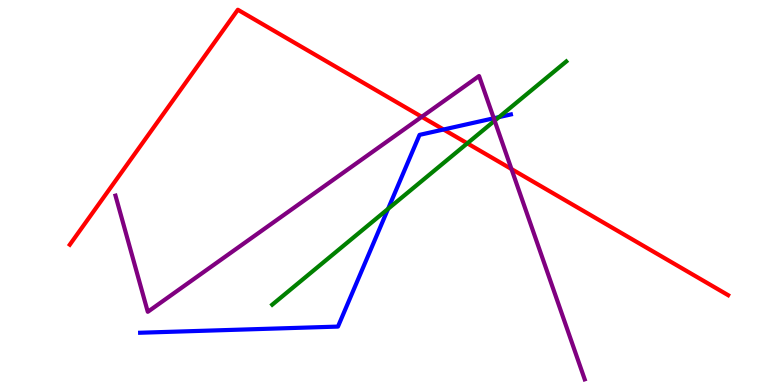[{'lines': ['blue', 'red'], 'intersections': [{'x': 5.72, 'y': 6.64}]}, {'lines': ['green', 'red'], 'intersections': [{'x': 6.03, 'y': 6.28}]}, {'lines': ['purple', 'red'], 'intersections': [{'x': 5.44, 'y': 6.97}, {'x': 6.6, 'y': 5.61}]}, {'lines': ['blue', 'green'], 'intersections': [{'x': 5.01, 'y': 4.57}, {'x': 6.44, 'y': 6.96}]}, {'lines': ['blue', 'purple'], 'intersections': [{'x': 6.37, 'y': 6.93}]}, {'lines': ['green', 'purple'], 'intersections': [{'x': 6.38, 'y': 6.86}]}]